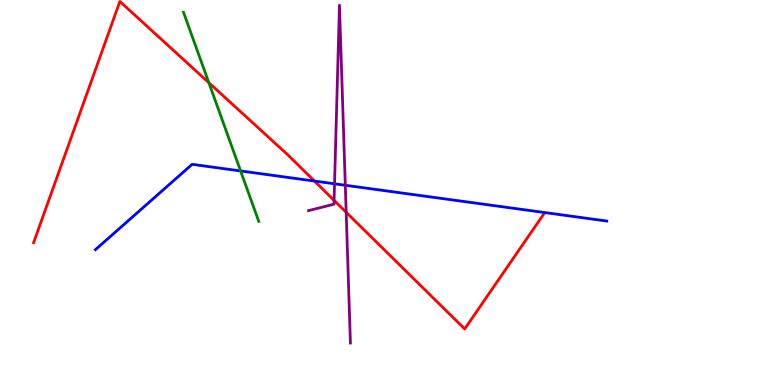[{'lines': ['blue', 'red'], 'intersections': [{'x': 4.06, 'y': 5.3}]}, {'lines': ['green', 'red'], 'intersections': [{'x': 2.69, 'y': 7.85}]}, {'lines': ['purple', 'red'], 'intersections': [{'x': 4.31, 'y': 4.79}, {'x': 4.47, 'y': 4.49}]}, {'lines': ['blue', 'green'], 'intersections': [{'x': 3.1, 'y': 5.56}]}, {'lines': ['blue', 'purple'], 'intersections': [{'x': 4.32, 'y': 5.23}, {'x': 4.46, 'y': 5.19}]}, {'lines': ['green', 'purple'], 'intersections': []}]